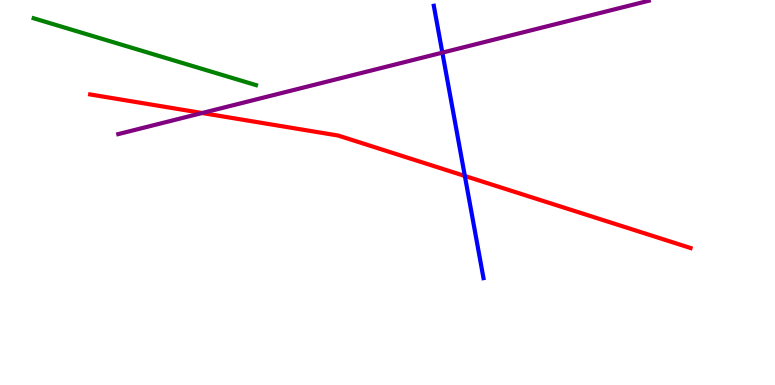[{'lines': ['blue', 'red'], 'intersections': [{'x': 6.0, 'y': 5.43}]}, {'lines': ['green', 'red'], 'intersections': []}, {'lines': ['purple', 'red'], 'intersections': [{'x': 2.61, 'y': 7.06}]}, {'lines': ['blue', 'green'], 'intersections': []}, {'lines': ['blue', 'purple'], 'intersections': [{'x': 5.71, 'y': 8.63}]}, {'lines': ['green', 'purple'], 'intersections': []}]